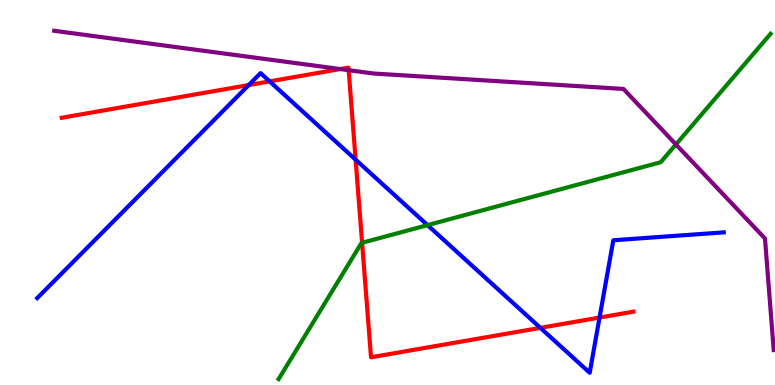[{'lines': ['blue', 'red'], 'intersections': [{'x': 3.21, 'y': 7.79}, {'x': 3.48, 'y': 7.89}, {'x': 4.59, 'y': 5.85}, {'x': 6.97, 'y': 1.48}, {'x': 7.74, 'y': 1.75}]}, {'lines': ['green', 'red'], 'intersections': [{'x': 4.67, 'y': 3.69}]}, {'lines': ['purple', 'red'], 'intersections': [{'x': 4.39, 'y': 8.21}, {'x': 4.5, 'y': 8.18}]}, {'lines': ['blue', 'green'], 'intersections': [{'x': 5.52, 'y': 4.15}]}, {'lines': ['blue', 'purple'], 'intersections': []}, {'lines': ['green', 'purple'], 'intersections': [{'x': 8.72, 'y': 6.25}]}]